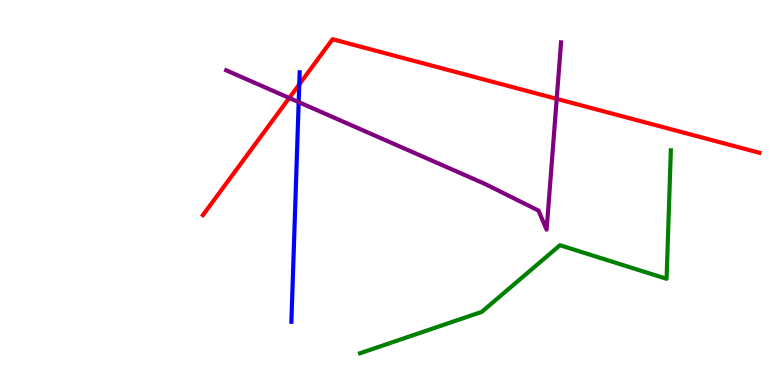[{'lines': ['blue', 'red'], 'intersections': [{'x': 3.86, 'y': 7.81}]}, {'lines': ['green', 'red'], 'intersections': []}, {'lines': ['purple', 'red'], 'intersections': [{'x': 3.73, 'y': 7.45}, {'x': 7.18, 'y': 7.43}]}, {'lines': ['blue', 'green'], 'intersections': []}, {'lines': ['blue', 'purple'], 'intersections': [{'x': 3.85, 'y': 7.35}]}, {'lines': ['green', 'purple'], 'intersections': []}]